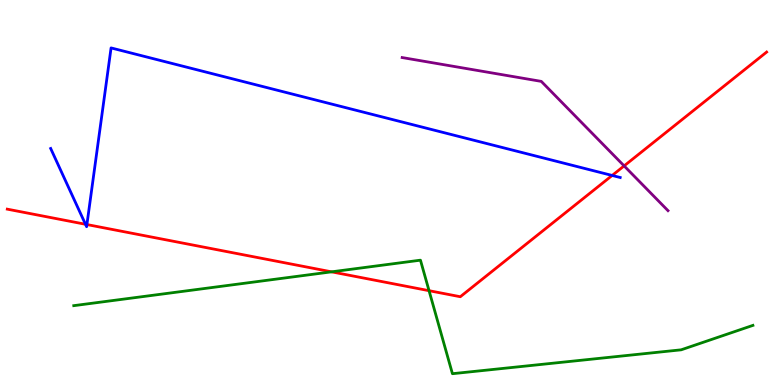[{'lines': ['blue', 'red'], 'intersections': [{'x': 1.1, 'y': 4.17}, {'x': 1.12, 'y': 4.17}, {'x': 7.9, 'y': 5.44}]}, {'lines': ['green', 'red'], 'intersections': [{'x': 4.28, 'y': 2.94}, {'x': 5.54, 'y': 2.45}]}, {'lines': ['purple', 'red'], 'intersections': [{'x': 8.05, 'y': 5.69}]}, {'lines': ['blue', 'green'], 'intersections': []}, {'lines': ['blue', 'purple'], 'intersections': []}, {'lines': ['green', 'purple'], 'intersections': []}]